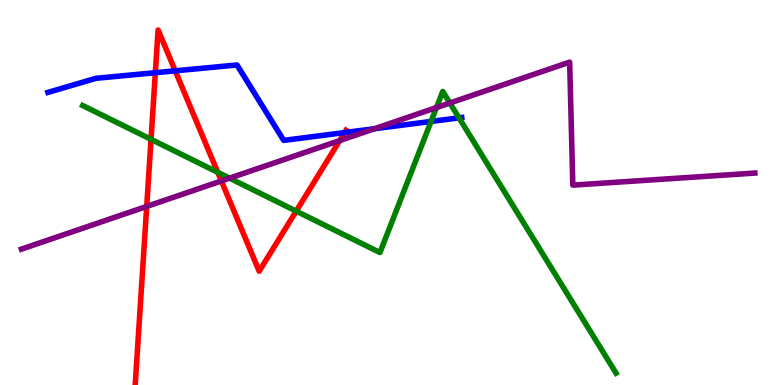[{'lines': ['blue', 'red'], 'intersections': [{'x': 2.0, 'y': 8.11}, {'x': 2.26, 'y': 8.16}, {'x': 4.45, 'y': 6.56}]}, {'lines': ['green', 'red'], 'intersections': [{'x': 1.95, 'y': 6.38}, {'x': 2.81, 'y': 5.52}, {'x': 3.82, 'y': 4.52}]}, {'lines': ['purple', 'red'], 'intersections': [{'x': 1.89, 'y': 4.64}, {'x': 2.86, 'y': 5.3}, {'x': 4.38, 'y': 6.35}]}, {'lines': ['blue', 'green'], 'intersections': [{'x': 5.56, 'y': 6.85}, {'x': 5.92, 'y': 6.94}]}, {'lines': ['blue', 'purple'], 'intersections': [{'x': 4.83, 'y': 6.66}]}, {'lines': ['green', 'purple'], 'intersections': [{'x': 2.96, 'y': 5.37}, {'x': 5.63, 'y': 7.21}, {'x': 5.8, 'y': 7.32}]}]